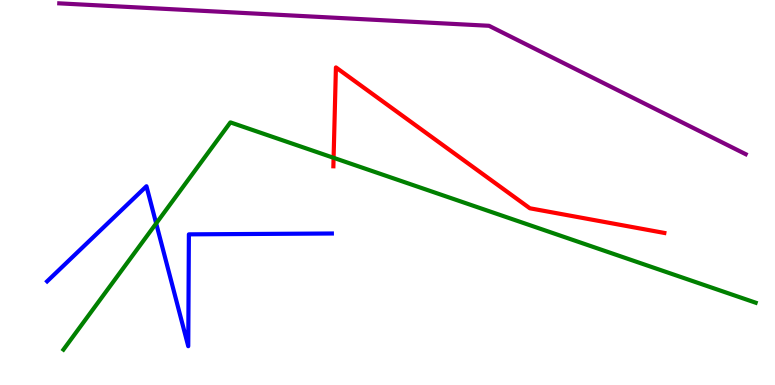[{'lines': ['blue', 'red'], 'intersections': []}, {'lines': ['green', 'red'], 'intersections': [{'x': 4.3, 'y': 5.9}]}, {'lines': ['purple', 'red'], 'intersections': []}, {'lines': ['blue', 'green'], 'intersections': [{'x': 2.02, 'y': 4.2}]}, {'lines': ['blue', 'purple'], 'intersections': []}, {'lines': ['green', 'purple'], 'intersections': []}]